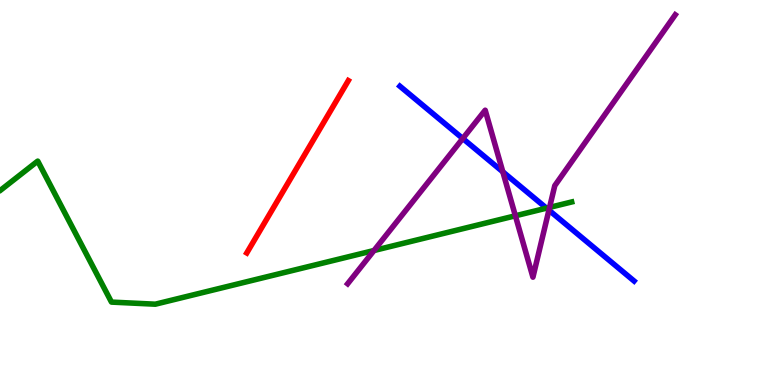[{'lines': ['blue', 'red'], 'intersections': []}, {'lines': ['green', 'red'], 'intersections': []}, {'lines': ['purple', 'red'], 'intersections': []}, {'lines': ['blue', 'green'], 'intersections': [{'x': 7.05, 'y': 4.59}]}, {'lines': ['blue', 'purple'], 'intersections': [{'x': 5.97, 'y': 6.4}, {'x': 6.49, 'y': 5.54}, {'x': 7.08, 'y': 4.54}]}, {'lines': ['green', 'purple'], 'intersections': [{'x': 4.83, 'y': 3.49}, {'x': 6.65, 'y': 4.4}, {'x': 7.09, 'y': 4.61}]}]